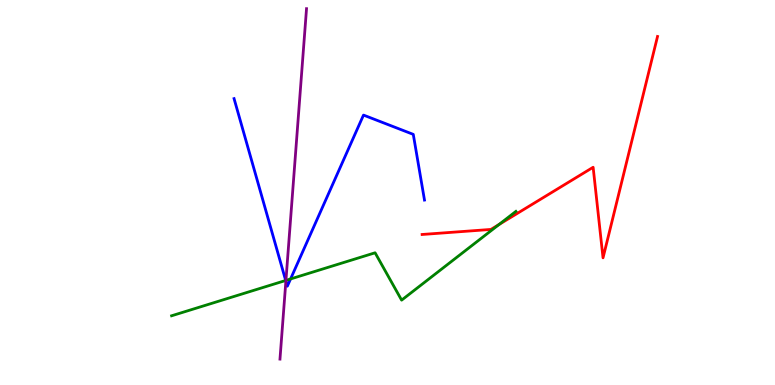[{'lines': ['blue', 'red'], 'intersections': []}, {'lines': ['green', 'red'], 'intersections': [{'x': 6.44, 'y': 4.17}]}, {'lines': ['purple', 'red'], 'intersections': []}, {'lines': ['blue', 'green'], 'intersections': [{'x': 3.69, 'y': 2.72}, {'x': 3.75, 'y': 2.75}]}, {'lines': ['blue', 'purple'], 'intersections': [{'x': 3.69, 'y': 2.7}]}, {'lines': ['green', 'purple'], 'intersections': [{'x': 3.69, 'y': 2.72}]}]